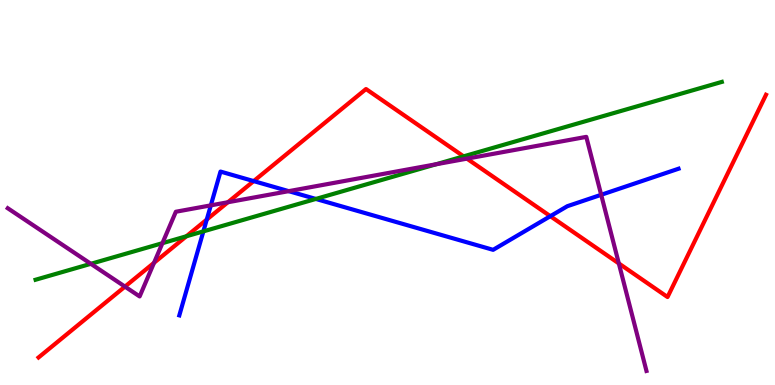[{'lines': ['blue', 'red'], 'intersections': [{'x': 2.67, 'y': 4.3}, {'x': 3.27, 'y': 5.3}, {'x': 7.1, 'y': 4.38}]}, {'lines': ['green', 'red'], 'intersections': [{'x': 2.41, 'y': 3.86}, {'x': 5.98, 'y': 5.94}]}, {'lines': ['purple', 'red'], 'intersections': [{'x': 1.61, 'y': 2.56}, {'x': 1.99, 'y': 3.17}, {'x': 2.94, 'y': 4.75}, {'x': 6.02, 'y': 5.88}, {'x': 7.98, 'y': 3.16}]}, {'lines': ['blue', 'green'], 'intersections': [{'x': 2.62, 'y': 3.99}, {'x': 4.08, 'y': 4.83}]}, {'lines': ['blue', 'purple'], 'intersections': [{'x': 2.72, 'y': 4.67}, {'x': 3.73, 'y': 5.03}, {'x': 7.76, 'y': 4.94}]}, {'lines': ['green', 'purple'], 'intersections': [{'x': 1.17, 'y': 3.15}, {'x': 2.1, 'y': 3.68}, {'x': 5.63, 'y': 5.73}]}]